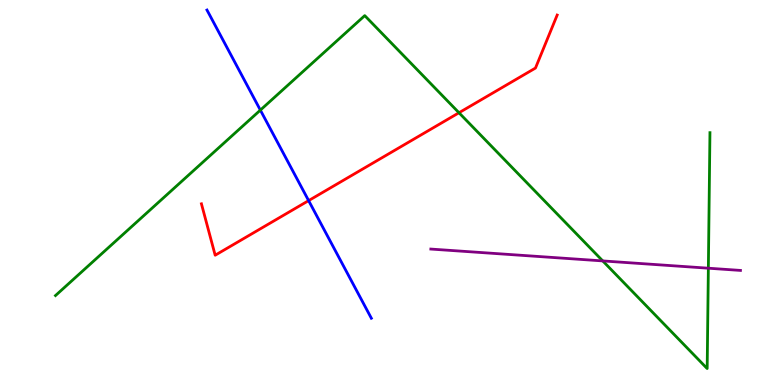[{'lines': ['blue', 'red'], 'intersections': [{'x': 3.98, 'y': 4.79}]}, {'lines': ['green', 'red'], 'intersections': [{'x': 5.92, 'y': 7.07}]}, {'lines': ['purple', 'red'], 'intersections': []}, {'lines': ['blue', 'green'], 'intersections': [{'x': 3.36, 'y': 7.14}]}, {'lines': ['blue', 'purple'], 'intersections': []}, {'lines': ['green', 'purple'], 'intersections': [{'x': 7.78, 'y': 3.22}, {'x': 9.14, 'y': 3.03}]}]